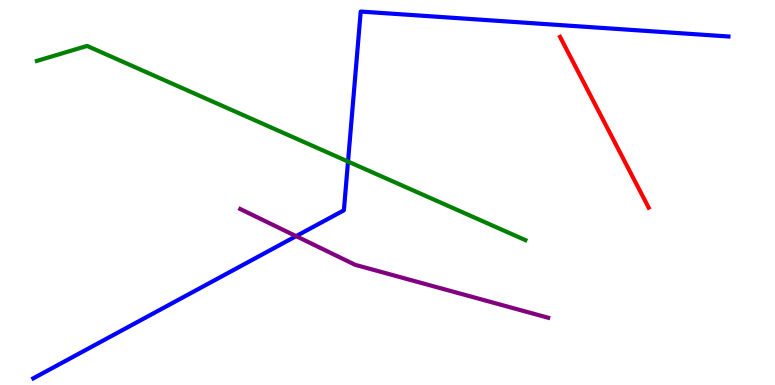[{'lines': ['blue', 'red'], 'intersections': []}, {'lines': ['green', 'red'], 'intersections': []}, {'lines': ['purple', 'red'], 'intersections': []}, {'lines': ['blue', 'green'], 'intersections': [{'x': 4.49, 'y': 5.8}]}, {'lines': ['blue', 'purple'], 'intersections': [{'x': 3.82, 'y': 3.87}]}, {'lines': ['green', 'purple'], 'intersections': []}]